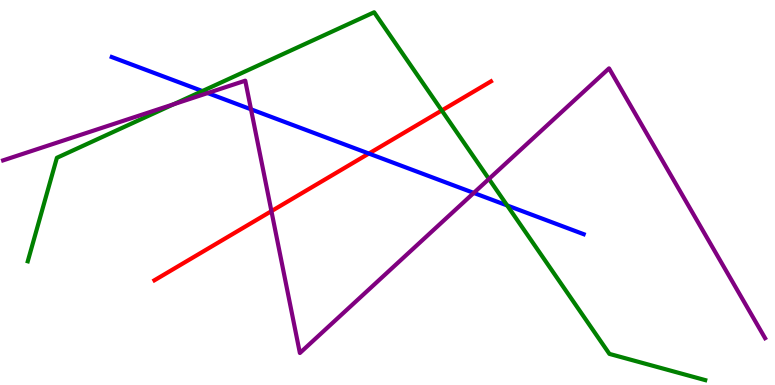[{'lines': ['blue', 'red'], 'intersections': [{'x': 4.76, 'y': 6.01}]}, {'lines': ['green', 'red'], 'intersections': [{'x': 5.7, 'y': 7.13}]}, {'lines': ['purple', 'red'], 'intersections': [{'x': 3.5, 'y': 4.52}]}, {'lines': ['blue', 'green'], 'intersections': [{'x': 2.61, 'y': 7.63}, {'x': 6.54, 'y': 4.66}]}, {'lines': ['blue', 'purple'], 'intersections': [{'x': 2.68, 'y': 7.58}, {'x': 3.24, 'y': 7.16}, {'x': 6.11, 'y': 4.99}]}, {'lines': ['green', 'purple'], 'intersections': [{'x': 2.24, 'y': 7.29}, {'x': 6.31, 'y': 5.35}]}]